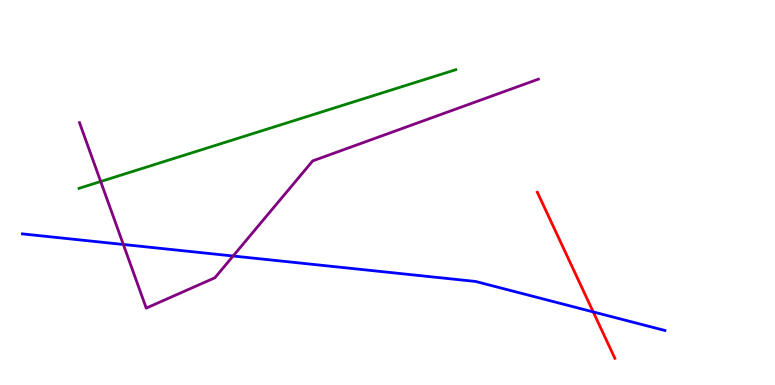[{'lines': ['blue', 'red'], 'intersections': [{'x': 7.65, 'y': 1.9}]}, {'lines': ['green', 'red'], 'intersections': []}, {'lines': ['purple', 'red'], 'intersections': []}, {'lines': ['blue', 'green'], 'intersections': []}, {'lines': ['blue', 'purple'], 'intersections': [{'x': 1.59, 'y': 3.65}, {'x': 3.01, 'y': 3.35}]}, {'lines': ['green', 'purple'], 'intersections': [{'x': 1.3, 'y': 5.29}]}]